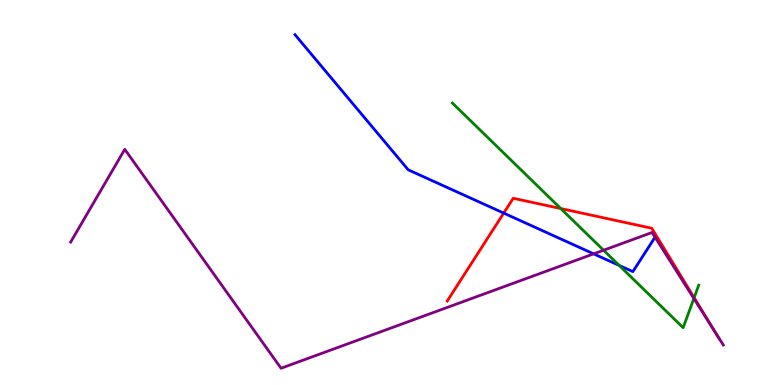[{'lines': ['blue', 'red'], 'intersections': [{'x': 6.5, 'y': 4.47}]}, {'lines': ['green', 'red'], 'intersections': [{'x': 7.24, 'y': 4.58}, {'x': 8.96, 'y': 2.27}]}, {'lines': ['purple', 'red'], 'intersections': [{'x': 9.23, 'y': 1.35}]}, {'lines': ['blue', 'green'], 'intersections': [{'x': 7.99, 'y': 3.11}]}, {'lines': ['blue', 'purple'], 'intersections': [{'x': 7.66, 'y': 3.41}]}, {'lines': ['green', 'purple'], 'intersections': [{'x': 7.79, 'y': 3.5}, {'x': 8.95, 'y': 2.25}]}]